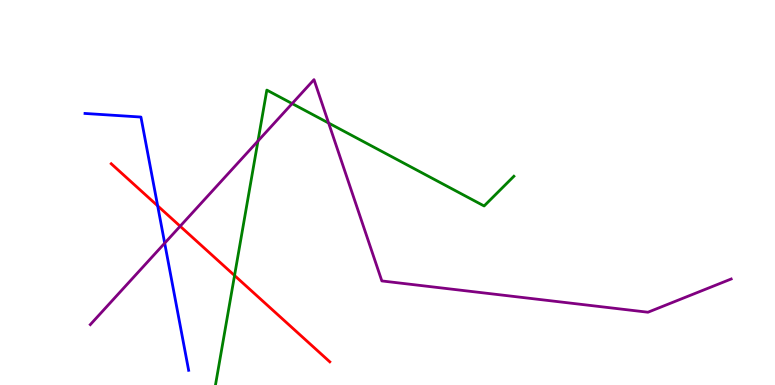[{'lines': ['blue', 'red'], 'intersections': [{'x': 2.03, 'y': 4.65}]}, {'lines': ['green', 'red'], 'intersections': [{'x': 3.03, 'y': 2.84}]}, {'lines': ['purple', 'red'], 'intersections': [{'x': 2.32, 'y': 4.12}]}, {'lines': ['blue', 'green'], 'intersections': []}, {'lines': ['blue', 'purple'], 'intersections': [{'x': 2.13, 'y': 3.68}]}, {'lines': ['green', 'purple'], 'intersections': [{'x': 3.33, 'y': 6.34}, {'x': 3.77, 'y': 7.31}, {'x': 4.24, 'y': 6.8}]}]